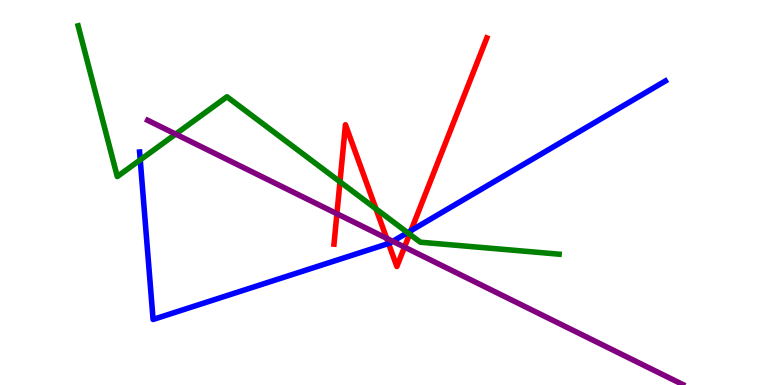[{'lines': ['blue', 'red'], 'intersections': [{'x': 5.01, 'y': 3.68}, {'x': 5.3, 'y': 4.01}]}, {'lines': ['green', 'red'], 'intersections': [{'x': 4.39, 'y': 5.28}, {'x': 4.85, 'y': 4.58}, {'x': 5.29, 'y': 3.92}]}, {'lines': ['purple', 'red'], 'intersections': [{'x': 4.35, 'y': 4.45}, {'x': 4.99, 'y': 3.81}, {'x': 5.22, 'y': 3.58}]}, {'lines': ['blue', 'green'], 'intersections': [{'x': 1.81, 'y': 5.85}, {'x': 5.26, 'y': 3.96}]}, {'lines': ['blue', 'purple'], 'intersections': [{'x': 5.07, 'y': 3.73}]}, {'lines': ['green', 'purple'], 'intersections': [{'x': 2.27, 'y': 6.52}]}]